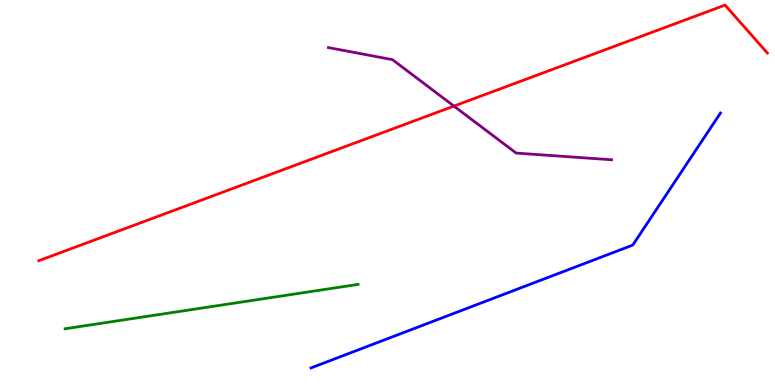[{'lines': ['blue', 'red'], 'intersections': []}, {'lines': ['green', 'red'], 'intersections': []}, {'lines': ['purple', 'red'], 'intersections': [{'x': 5.86, 'y': 7.24}]}, {'lines': ['blue', 'green'], 'intersections': []}, {'lines': ['blue', 'purple'], 'intersections': []}, {'lines': ['green', 'purple'], 'intersections': []}]